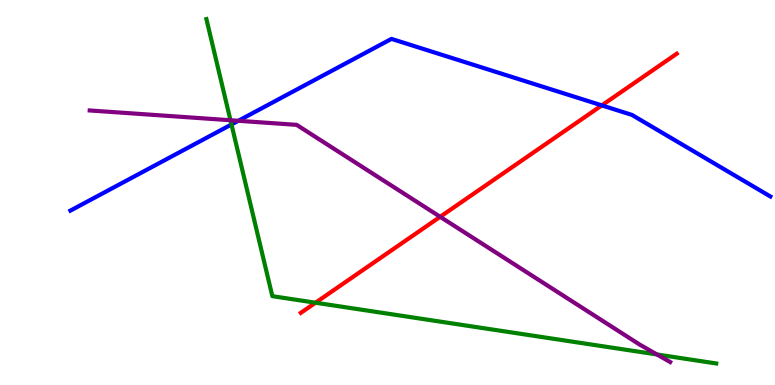[{'lines': ['blue', 'red'], 'intersections': [{'x': 7.77, 'y': 7.26}]}, {'lines': ['green', 'red'], 'intersections': [{'x': 4.07, 'y': 2.14}]}, {'lines': ['purple', 'red'], 'intersections': [{'x': 5.68, 'y': 4.37}]}, {'lines': ['blue', 'green'], 'intersections': [{'x': 2.99, 'y': 6.77}]}, {'lines': ['blue', 'purple'], 'intersections': [{'x': 3.08, 'y': 6.86}]}, {'lines': ['green', 'purple'], 'intersections': [{'x': 2.97, 'y': 6.88}, {'x': 8.48, 'y': 0.793}]}]